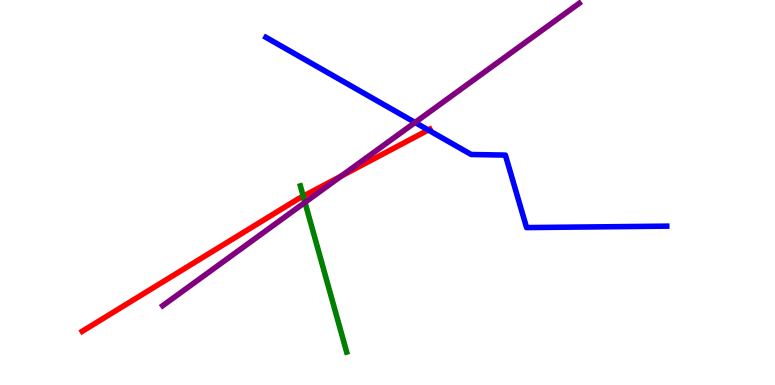[{'lines': ['blue', 'red'], 'intersections': [{'x': 5.53, 'y': 6.62}]}, {'lines': ['green', 'red'], 'intersections': [{'x': 3.91, 'y': 4.9}]}, {'lines': ['purple', 'red'], 'intersections': [{'x': 4.4, 'y': 5.42}]}, {'lines': ['blue', 'green'], 'intersections': []}, {'lines': ['blue', 'purple'], 'intersections': [{'x': 5.36, 'y': 6.82}]}, {'lines': ['green', 'purple'], 'intersections': [{'x': 3.94, 'y': 4.74}]}]